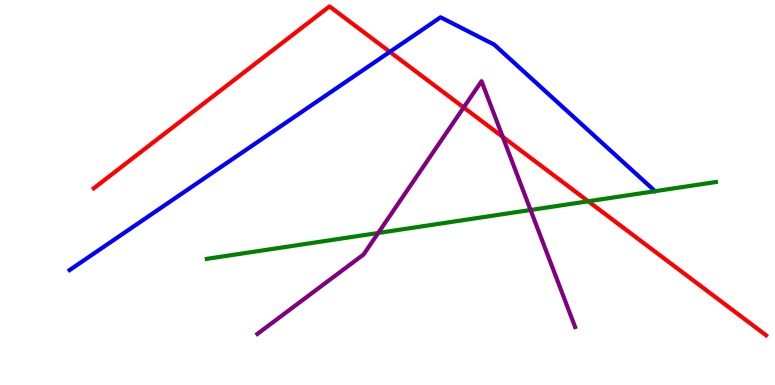[{'lines': ['blue', 'red'], 'intersections': [{'x': 5.03, 'y': 8.65}]}, {'lines': ['green', 'red'], 'intersections': [{'x': 7.59, 'y': 4.77}]}, {'lines': ['purple', 'red'], 'intersections': [{'x': 5.98, 'y': 7.21}, {'x': 6.49, 'y': 6.44}]}, {'lines': ['blue', 'green'], 'intersections': []}, {'lines': ['blue', 'purple'], 'intersections': []}, {'lines': ['green', 'purple'], 'intersections': [{'x': 4.88, 'y': 3.95}, {'x': 6.85, 'y': 4.55}]}]